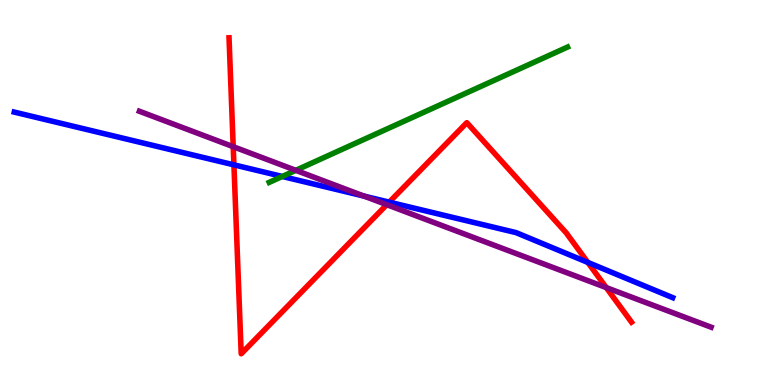[{'lines': ['blue', 'red'], 'intersections': [{'x': 3.02, 'y': 5.72}, {'x': 5.02, 'y': 4.75}, {'x': 7.59, 'y': 3.18}]}, {'lines': ['green', 'red'], 'intersections': []}, {'lines': ['purple', 'red'], 'intersections': [{'x': 3.01, 'y': 6.19}, {'x': 4.99, 'y': 4.68}, {'x': 7.82, 'y': 2.53}]}, {'lines': ['blue', 'green'], 'intersections': [{'x': 3.64, 'y': 5.42}]}, {'lines': ['blue', 'purple'], 'intersections': [{'x': 4.7, 'y': 4.91}]}, {'lines': ['green', 'purple'], 'intersections': [{'x': 3.82, 'y': 5.58}]}]